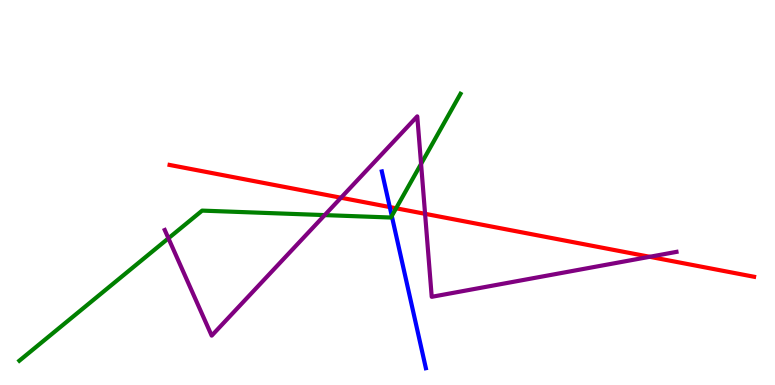[{'lines': ['blue', 'red'], 'intersections': [{'x': 5.03, 'y': 4.62}]}, {'lines': ['green', 'red'], 'intersections': [{'x': 5.11, 'y': 4.59}]}, {'lines': ['purple', 'red'], 'intersections': [{'x': 4.4, 'y': 4.86}, {'x': 5.48, 'y': 4.45}, {'x': 8.38, 'y': 3.33}]}, {'lines': ['blue', 'green'], 'intersections': [{'x': 5.06, 'y': 4.39}]}, {'lines': ['blue', 'purple'], 'intersections': []}, {'lines': ['green', 'purple'], 'intersections': [{'x': 2.17, 'y': 3.81}, {'x': 4.19, 'y': 4.41}, {'x': 5.43, 'y': 5.74}]}]